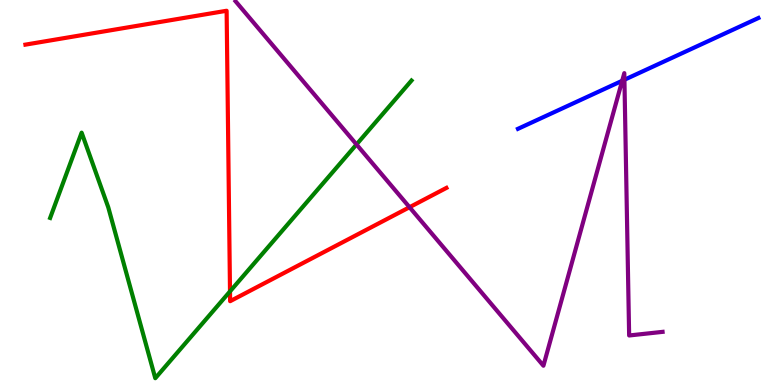[{'lines': ['blue', 'red'], 'intersections': []}, {'lines': ['green', 'red'], 'intersections': [{'x': 2.97, 'y': 2.43}]}, {'lines': ['purple', 'red'], 'intersections': [{'x': 5.28, 'y': 4.62}]}, {'lines': ['blue', 'green'], 'intersections': []}, {'lines': ['blue', 'purple'], 'intersections': [{'x': 8.03, 'y': 7.9}, {'x': 8.06, 'y': 7.93}]}, {'lines': ['green', 'purple'], 'intersections': [{'x': 4.6, 'y': 6.25}]}]